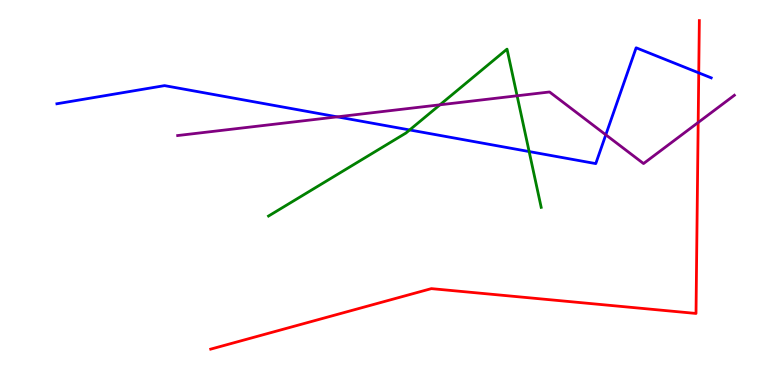[{'lines': ['blue', 'red'], 'intersections': [{'x': 9.02, 'y': 8.11}]}, {'lines': ['green', 'red'], 'intersections': []}, {'lines': ['purple', 'red'], 'intersections': [{'x': 9.01, 'y': 6.82}]}, {'lines': ['blue', 'green'], 'intersections': [{'x': 5.29, 'y': 6.62}, {'x': 6.83, 'y': 6.06}]}, {'lines': ['blue', 'purple'], 'intersections': [{'x': 4.35, 'y': 6.97}, {'x': 7.82, 'y': 6.5}]}, {'lines': ['green', 'purple'], 'intersections': [{'x': 5.68, 'y': 7.28}, {'x': 6.67, 'y': 7.51}]}]